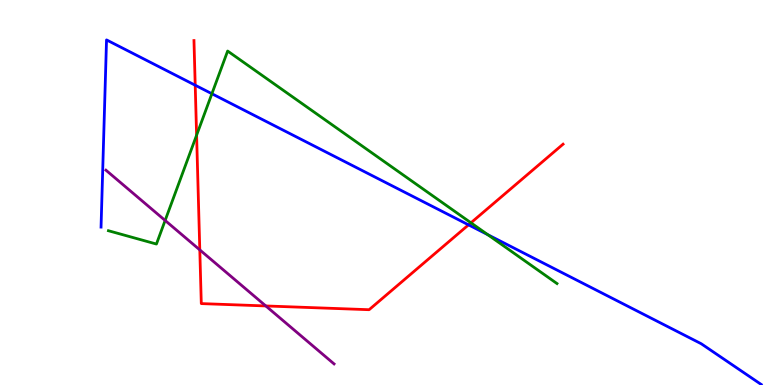[{'lines': ['blue', 'red'], 'intersections': [{'x': 2.52, 'y': 7.79}, {'x': 6.05, 'y': 4.16}]}, {'lines': ['green', 'red'], 'intersections': [{'x': 2.54, 'y': 6.49}, {'x': 6.08, 'y': 4.21}]}, {'lines': ['purple', 'red'], 'intersections': [{'x': 2.58, 'y': 3.51}, {'x': 3.43, 'y': 2.05}]}, {'lines': ['blue', 'green'], 'intersections': [{'x': 2.73, 'y': 7.57}, {'x': 6.29, 'y': 3.9}]}, {'lines': ['blue', 'purple'], 'intersections': []}, {'lines': ['green', 'purple'], 'intersections': [{'x': 2.13, 'y': 4.27}]}]